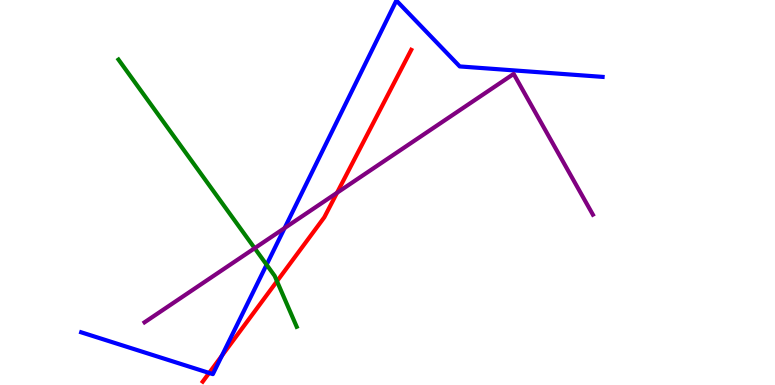[{'lines': ['blue', 'red'], 'intersections': [{'x': 2.7, 'y': 0.313}, {'x': 2.86, 'y': 0.761}]}, {'lines': ['green', 'red'], 'intersections': [{'x': 3.57, 'y': 2.69}]}, {'lines': ['purple', 'red'], 'intersections': [{'x': 4.35, 'y': 4.99}]}, {'lines': ['blue', 'green'], 'intersections': [{'x': 3.44, 'y': 3.12}]}, {'lines': ['blue', 'purple'], 'intersections': [{'x': 3.67, 'y': 4.08}]}, {'lines': ['green', 'purple'], 'intersections': [{'x': 3.29, 'y': 3.55}]}]